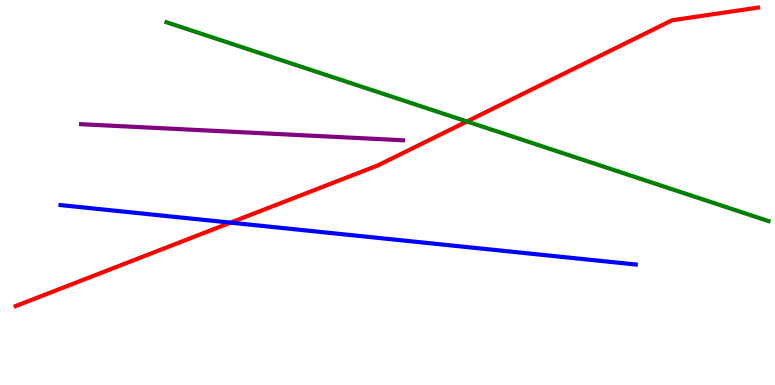[{'lines': ['blue', 'red'], 'intersections': [{'x': 2.97, 'y': 4.22}]}, {'lines': ['green', 'red'], 'intersections': [{'x': 6.02, 'y': 6.84}]}, {'lines': ['purple', 'red'], 'intersections': []}, {'lines': ['blue', 'green'], 'intersections': []}, {'lines': ['blue', 'purple'], 'intersections': []}, {'lines': ['green', 'purple'], 'intersections': []}]